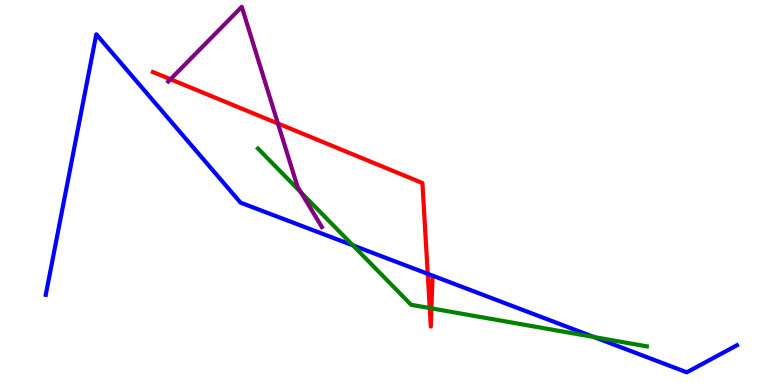[{'lines': ['blue', 'red'], 'intersections': [{'x': 5.52, 'y': 2.89}]}, {'lines': ['green', 'red'], 'intersections': [{'x': 5.55, 'y': 2.0}, {'x': 5.57, 'y': 1.99}]}, {'lines': ['purple', 'red'], 'intersections': [{'x': 2.2, 'y': 7.94}, {'x': 3.59, 'y': 6.79}]}, {'lines': ['blue', 'green'], 'intersections': [{'x': 4.55, 'y': 3.63}, {'x': 7.67, 'y': 1.25}]}, {'lines': ['blue', 'purple'], 'intersections': []}, {'lines': ['green', 'purple'], 'intersections': [{'x': 3.88, 'y': 5.0}]}]